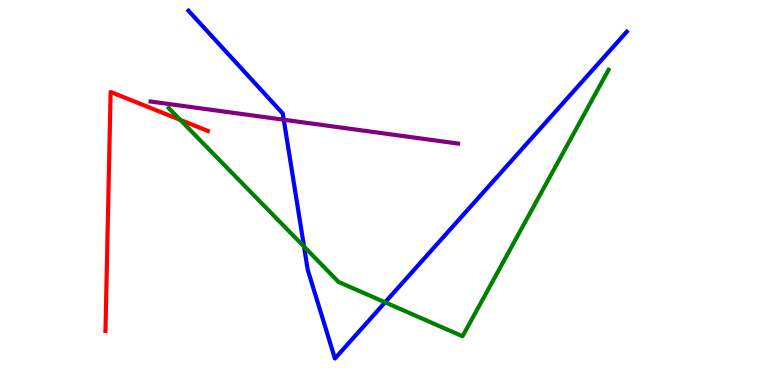[{'lines': ['blue', 'red'], 'intersections': []}, {'lines': ['green', 'red'], 'intersections': [{'x': 2.33, 'y': 6.89}]}, {'lines': ['purple', 'red'], 'intersections': []}, {'lines': ['blue', 'green'], 'intersections': [{'x': 3.92, 'y': 3.59}, {'x': 4.97, 'y': 2.15}]}, {'lines': ['blue', 'purple'], 'intersections': [{'x': 3.66, 'y': 6.89}]}, {'lines': ['green', 'purple'], 'intersections': []}]